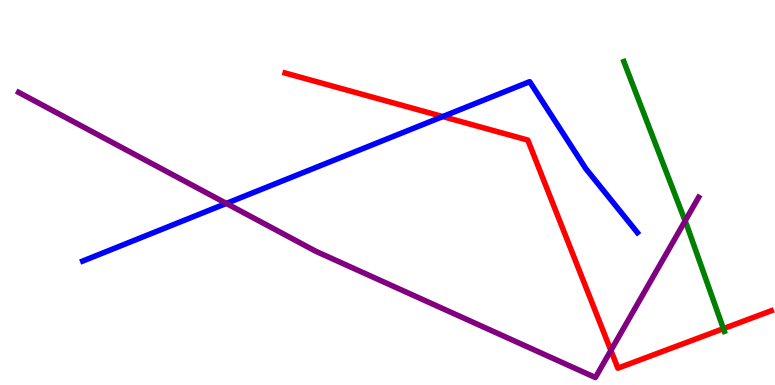[{'lines': ['blue', 'red'], 'intersections': [{'x': 5.71, 'y': 6.97}]}, {'lines': ['green', 'red'], 'intersections': [{'x': 9.33, 'y': 1.46}]}, {'lines': ['purple', 'red'], 'intersections': [{'x': 7.88, 'y': 0.897}]}, {'lines': ['blue', 'green'], 'intersections': []}, {'lines': ['blue', 'purple'], 'intersections': [{'x': 2.92, 'y': 4.72}]}, {'lines': ['green', 'purple'], 'intersections': [{'x': 8.84, 'y': 4.26}]}]